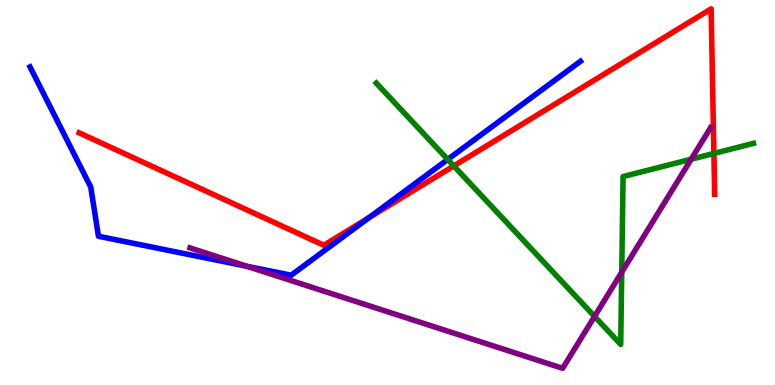[{'lines': ['blue', 'red'], 'intersections': [{'x': 4.76, 'y': 4.34}]}, {'lines': ['green', 'red'], 'intersections': [{'x': 5.86, 'y': 5.69}, {'x': 9.21, 'y': 6.01}]}, {'lines': ['purple', 'red'], 'intersections': []}, {'lines': ['blue', 'green'], 'intersections': [{'x': 5.78, 'y': 5.86}]}, {'lines': ['blue', 'purple'], 'intersections': [{'x': 3.19, 'y': 3.08}]}, {'lines': ['green', 'purple'], 'intersections': [{'x': 7.67, 'y': 1.78}, {'x': 8.02, 'y': 2.93}, {'x': 8.92, 'y': 5.86}]}]